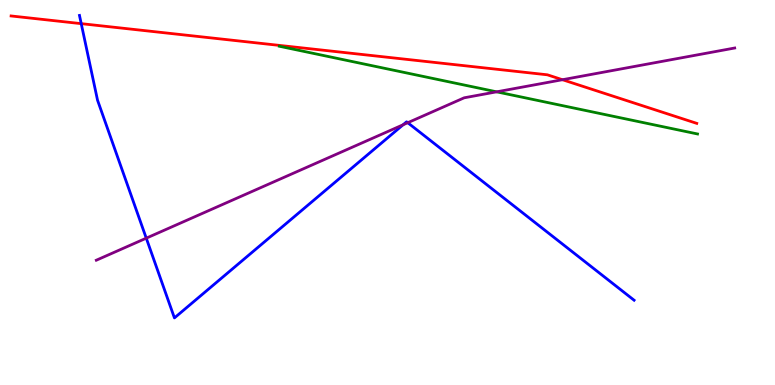[{'lines': ['blue', 'red'], 'intersections': [{'x': 1.05, 'y': 9.39}]}, {'lines': ['green', 'red'], 'intersections': []}, {'lines': ['purple', 'red'], 'intersections': [{'x': 7.26, 'y': 7.93}]}, {'lines': ['blue', 'green'], 'intersections': []}, {'lines': ['blue', 'purple'], 'intersections': [{'x': 1.89, 'y': 3.81}, {'x': 5.2, 'y': 6.76}, {'x': 5.26, 'y': 6.81}]}, {'lines': ['green', 'purple'], 'intersections': [{'x': 6.41, 'y': 7.61}]}]